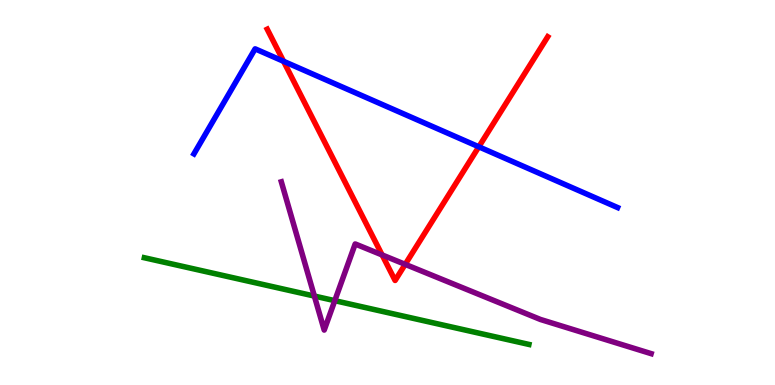[{'lines': ['blue', 'red'], 'intersections': [{'x': 3.66, 'y': 8.41}, {'x': 6.18, 'y': 6.19}]}, {'lines': ['green', 'red'], 'intersections': []}, {'lines': ['purple', 'red'], 'intersections': [{'x': 4.93, 'y': 3.38}, {'x': 5.23, 'y': 3.13}]}, {'lines': ['blue', 'green'], 'intersections': []}, {'lines': ['blue', 'purple'], 'intersections': []}, {'lines': ['green', 'purple'], 'intersections': [{'x': 4.06, 'y': 2.31}, {'x': 4.32, 'y': 2.19}]}]